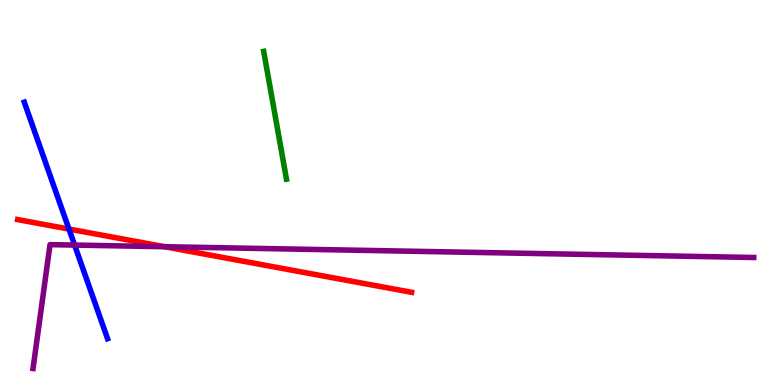[{'lines': ['blue', 'red'], 'intersections': [{'x': 0.89, 'y': 4.05}]}, {'lines': ['green', 'red'], 'intersections': []}, {'lines': ['purple', 'red'], 'intersections': [{'x': 2.12, 'y': 3.59}]}, {'lines': ['blue', 'green'], 'intersections': []}, {'lines': ['blue', 'purple'], 'intersections': [{'x': 0.963, 'y': 3.63}]}, {'lines': ['green', 'purple'], 'intersections': []}]